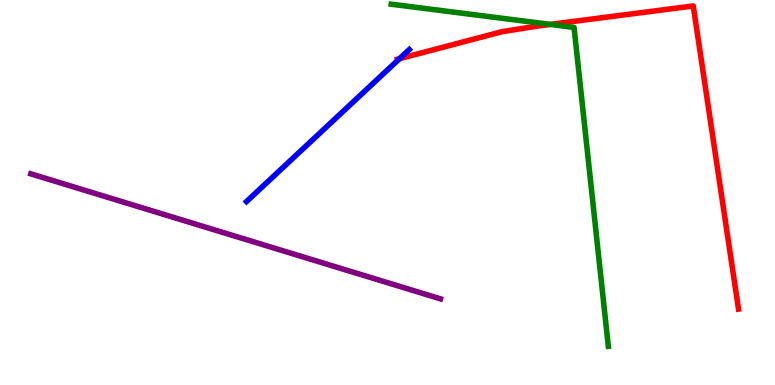[{'lines': ['blue', 'red'], 'intersections': [{'x': 5.16, 'y': 8.48}]}, {'lines': ['green', 'red'], 'intersections': [{'x': 7.1, 'y': 9.37}]}, {'lines': ['purple', 'red'], 'intersections': []}, {'lines': ['blue', 'green'], 'intersections': []}, {'lines': ['blue', 'purple'], 'intersections': []}, {'lines': ['green', 'purple'], 'intersections': []}]